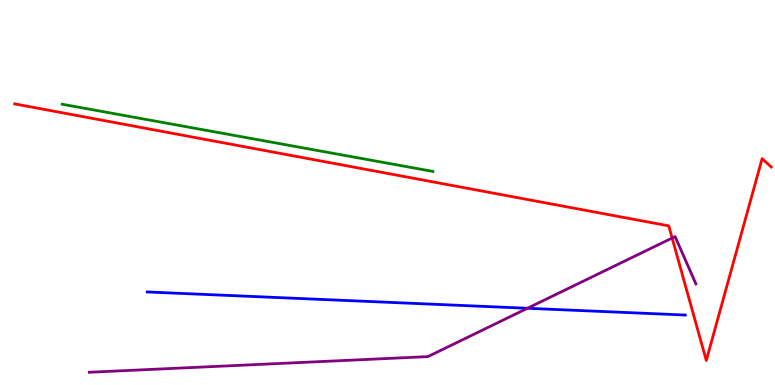[{'lines': ['blue', 'red'], 'intersections': []}, {'lines': ['green', 'red'], 'intersections': []}, {'lines': ['purple', 'red'], 'intersections': [{'x': 8.67, 'y': 3.82}]}, {'lines': ['blue', 'green'], 'intersections': []}, {'lines': ['blue', 'purple'], 'intersections': [{'x': 6.81, 'y': 1.99}]}, {'lines': ['green', 'purple'], 'intersections': []}]